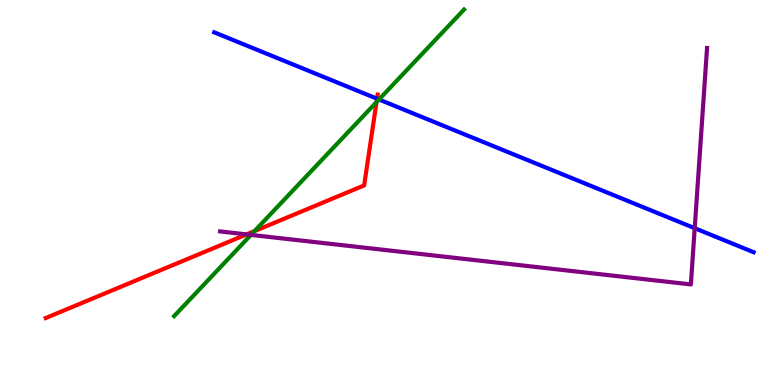[{'lines': ['blue', 'red'], 'intersections': [{'x': 4.86, 'y': 7.44}]}, {'lines': ['green', 'red'], 'intersections': [{'x': 3.28, 'y': 4.0}, {'x': 4.86, 'y': 7.35}]}, {'lines': ['purple', 'red'], 'intersections': [{'x': 3.18, 'y': 3.91}]}, {'lines': ['blue', 'green'], 'intersections': [{'x': 4.89, 'y': 7.42}]}, {'lines': ['blue', 'purple'], 'intersections': [{'x': 8.96, 'y': 4.07}]}, {'lines': ['green', 'purple'], 'intersections': [{'x': 3.24, 'y': 3.9}]}]